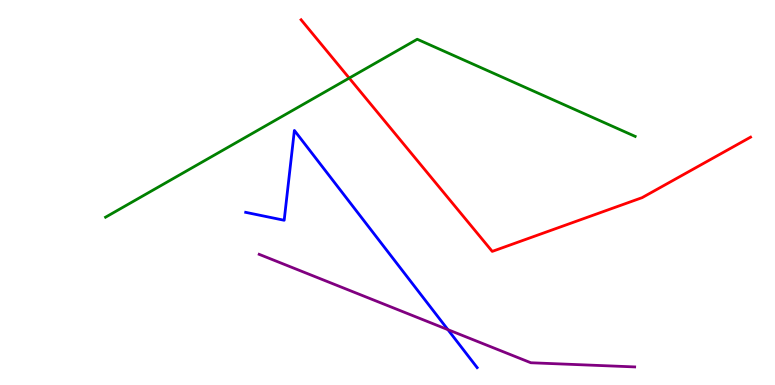[{'lines': ['blue', 'red'], 'intersections': []}, {'lines': ['green', 'red'], 'intersections': [{'x': 4.51, 'y': 7.97}]}, {'lines': ['purple', 'red'], 'intersections': []}, {'lines': ['blue', 'green'], 'intersections': []}, {'lines': ['blue', 'purple'], 'intersections': [{'x': 5.78, 'y': 1.44}]}, {'lines': ['green', 'purple'], 'intersections': []}]